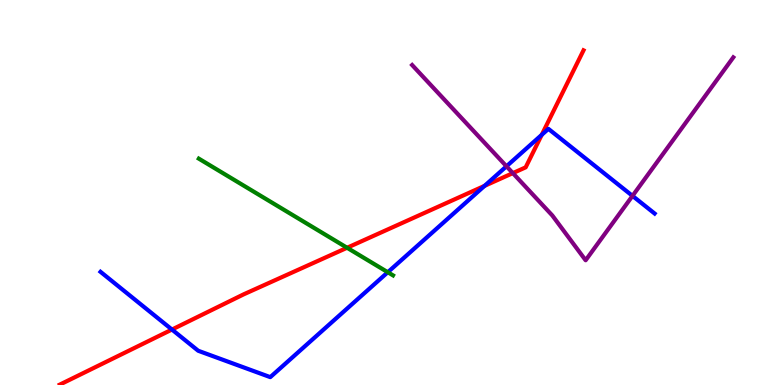[{'lines': ['blue', 'red'], 'intersections': [{'x': 2.22, 'y': 1.44}, {'x': 6.25, 'y': 5.17}, {'x': 6.99, 'y': 6.5}]}, {'lines': ['green', 'red'], 'intersections': [{'x': 4.48, 'y': 3.56}]}, {'lines': ['purple', 'red'], 'intersections': [{'x': 6.62, 'y': 5.5}]}, {'lines': ['blue', 'green'], 'intersections': [{'x': 5.0, 'y': 2.93}]}, {'lines': ['blue', 'purple'], 'intersections': [{'x': 6.54, 'y': 5.68}, {'x': 8.16, 'y': 4.91}]}, {'lines': ['green', 'purple'], 'intersections': []}]